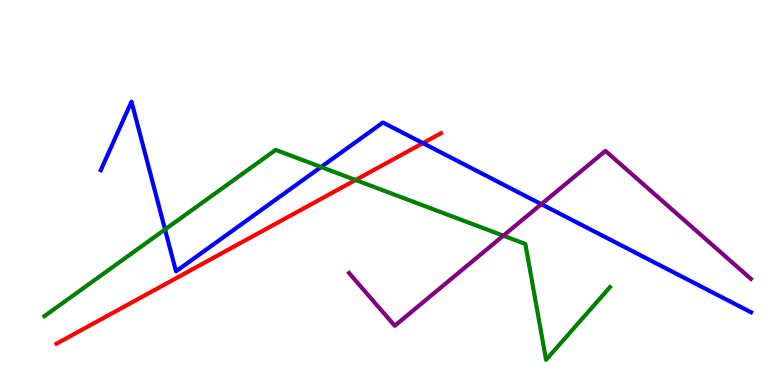[{'lines': ['blue', 'red'], 'intersections': [{'x': 5.46, 'y': 6.28}]}, {'lines': ['green', 'red'], 'intersections': [{'x': 4.59, 'y': 5.32}]}, {'lines': ['purple', 'red'], 'intersections': []}, {'lines': ['blue', 'green'], 'intersections': [{'x': 2.13, 'y': 4.04}, {'x': 4.14, 'y': 5.66}]}, {'lines': ['blue', 'purple'], 'intersections': [{'x': 6.98, 'y': 4.7}]}, {'lines': ['green', 'purple'], 'intersections': [{'x': 6.49, 'y': 3.88}]}]